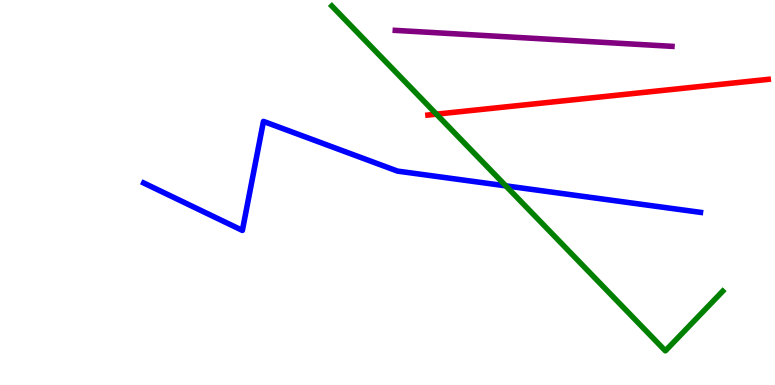[{'lines': ['blue', 'red'], 'intersections': []}, {'lines': ['green', 'red'], 'intersections': [{'x': 5.63, 'y': 7.04}]}, {'lines': ['purple', 'red'], 'intersections': []}, {'lines': ['blue', 'green'], 'intersections': [{'x': 6.53, 'y': 5.17}]}, {'lines': ['blue', 'purple'], 'intersections': []}, {'lines': ['green', 'purple'], 'intersections': []}]